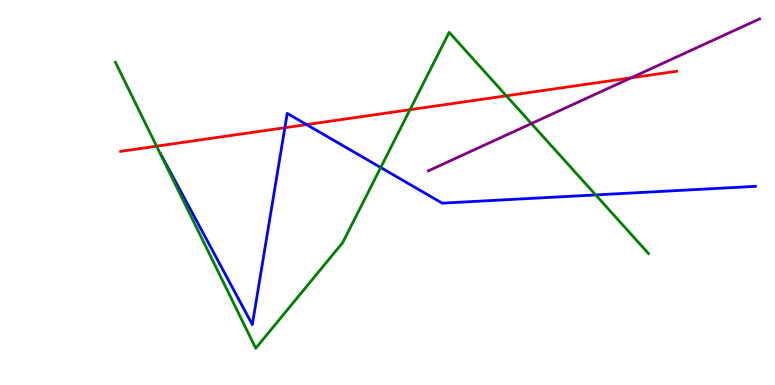[{'lines': ['blue', 'red'], 'intersections': [{'x': 3.68, 'y': 6.68}, {'x': 3.96, 'y': 6.76}]}, {'lines': ['green', 'red'], 'intersections': [{'x': 2.02, 'y': 6.2}, {'x': 5.29, 'y': 7.15}, {'x': 6.53, 'y': 7.51}]}, {'lines': ['purple', 'red'], 'intersections': [{'x': 8.14, 'y': 7.98}]}, {'lines': ['blue', 'green'], 'intersections': [{'x': 4.91, 'y': 5.65}, {'x': 7.69, 'y': 4.94}]}, {'lines': ['blue', 'purple'], 'intersections': []}, {'lines': ['green', 'purple'], 'intersections': [{'x': 6.86, 'y': 6.79}]}]